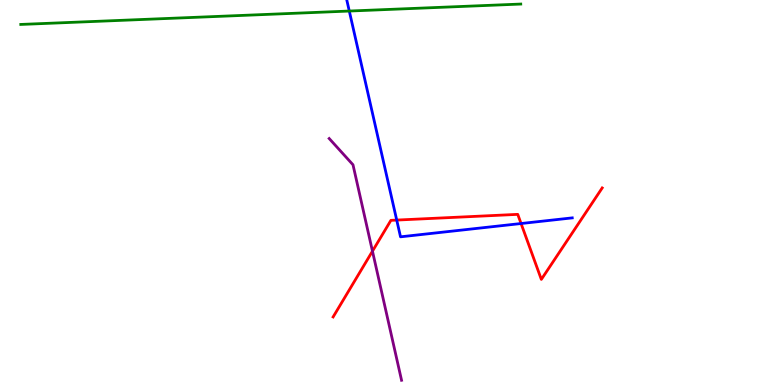[{'lines': ['blue', 'red'], 'intersections': [{'x': 5.12, 'y': 4.28}, {'x': 6.72, 'y': 4.19}]}, {'lines': ['green', 'red'], 'intersections': []}, {'lines': ['purple', 'red'], 'intersections': [{'x': 4.81, 'y': 3.48}]}, {'lines': ['blue', 'green'], 'intersections': [{'x': 4.51, 'y': 9.71}]}, {'lines': ['blue', 'purple'], 'intersections': []}, {'lines': ['green', 'purple'], 'intersections': []}]